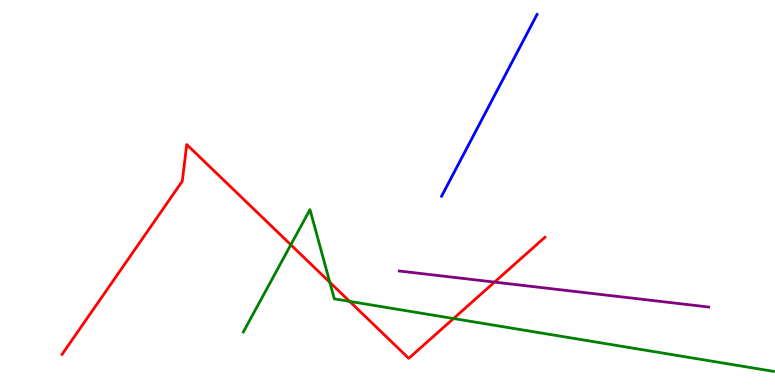[{'lines': ['blue', 'red'], 'intersections': []}, {'lines': ['green', 'red'], 'intersections': [{'x': 3.75, 'y': 3.64}, {'x': 4.26, 'y': 2.67}, {'x': 4.51, 'y': 2.17}, {'x': 5.85, 'y': 1.73}]}, {'lines': ['purple', 'red'], 'intersections': [{'x': 6.38, 'y': 2.67}]}, {'lines': ['blue', 'green'], 'intersections': []}, {'lines': ['blue', 'purple'], 'intersections': []}, {'lines': ['green', 'purple'], 'intersections': []}]